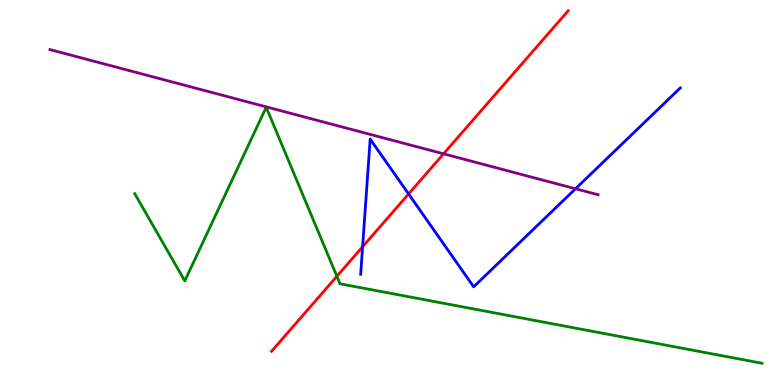[{'lines': ['blue', 'red'], 'intersections': [{'x': 4.68, 'y': 3.59}, {'x': 5.27, 'y': 4.96}]}, {'lines': ['green', 'red'], 'intersections': [{'x': 4.35, 'y': 2.82}]}, {'lines': ['purple', 'red'], 'intersections': [{'x': 5.72, 'y': 6.0}]}, {'lines': ['blue', 'green'], 'intersections': []}, {'lines': ['blue', 'purple'], 'intersections': [{'x': 7.43, 'y': 5.1}]}, {'lines': ['green', 'purple'], 'intersections': []}]